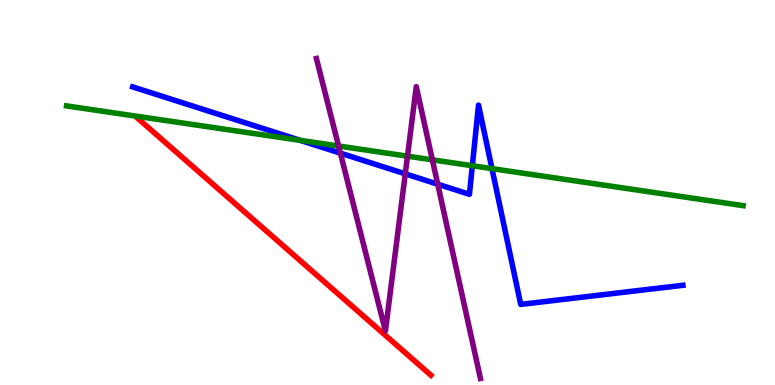[{'lines': ['blue', 'red'], 'intersections': []}, {'lines': ['green', 'red'], 'intersections': []}, {'lines': ['purple', 'red'], 'intersections': []}, {'lines': ['blue', 'green'], 'intersections': [{'x': 3.88, 'y': 6.35}, {'x': 6.09, 'y': 5.7}, {'x': 6.35, 'y': 5.62}]}, {'lines': ['blue', 'purple'], 'intersections': [{'x': 4.39, 'y': 6.02}, {'x': 5.23, 'y': 5.48}, {'x': 5.65, 'y': 5.22}]}, {'lines': ['green', 'purple'], 'intersections': [{'x': 4.37, 'y': 6.21}, {'x': 5.26, 'y': 5.94}, {'x': 5.58, 'y': 5.85}]}]